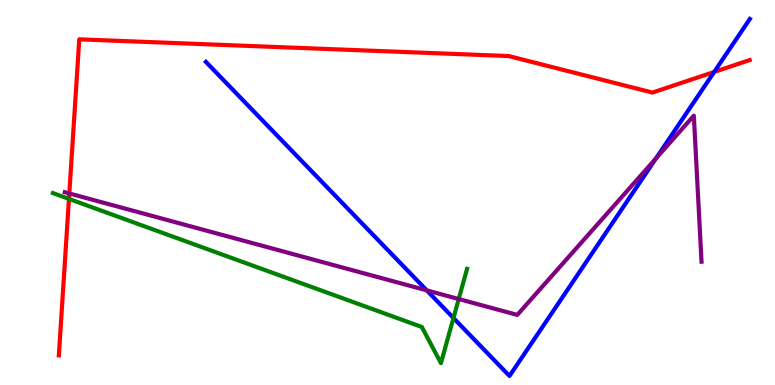[{'lines': ['blue', 'red'], 'intersections': [{'x': 9.22, 'y': 8.13}]}, {'lines': ['green', 'red'], 'intersections': [{'x': 0.89, 'y': 4.83}]}, {'lines': ['purple', 'red'], 'intersections': [{'x': 0.894, 'y': 4.98}]}, {'lines': ['blue', 'green'], 'intersections': [{'x': 5.85, 'y': 1.74}]}, {'lines': ['blue', 'purple'], 'intersections': [{'x': 5.51, 'y': 2.46}, {'x': 8.46, 'y': 5.89}]}, {'lines': ['green', 'purple'], 'intersections': [{'x': 5.92, 'y': 2.23}]}]